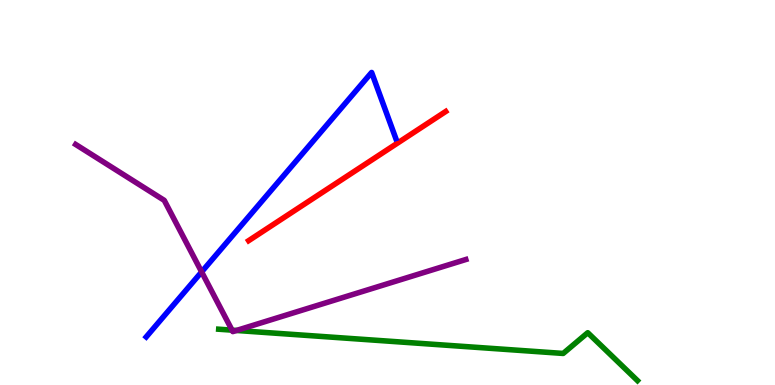[{'lines': ['blue', 'red'], 'intersections': []}, {'lines': ['green', 'red'], 'intersections': []}, {'lines': ['purple', 'red'], 'intersections': []}, {'lines': ['blue', 'green'], 'intersections': []}, {'lines': ['blue', 'purple'], 'intersections': [{'x': 2.6, 'y': 2.94}]}, {'lines': ['green', 'purple'], 'intersections': [{'x': 2.99, 'y': 1.42}, {'x': 3.05, 'y': 1.42}]}]